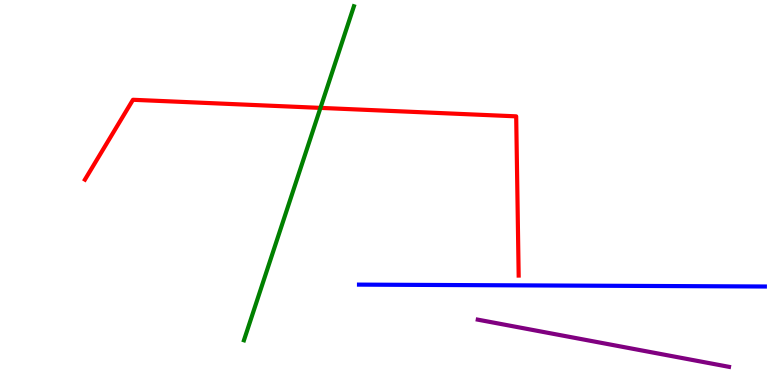[{'lines': ['blue', 'red'], 'intersections': []}, {'lines': ['green', 'red'], 'intersections': [{'x': 4.13, 'y': 7.2}]}, {'lines': ['purple', 'red'], 'intersections': []}, {'lines': ['blue', 'green'], 'intersections': []}, {'lines': ['blue', 'purple'], 'intersections': []}, {'lines': ['green', 'purple'], 'intersections': []}]